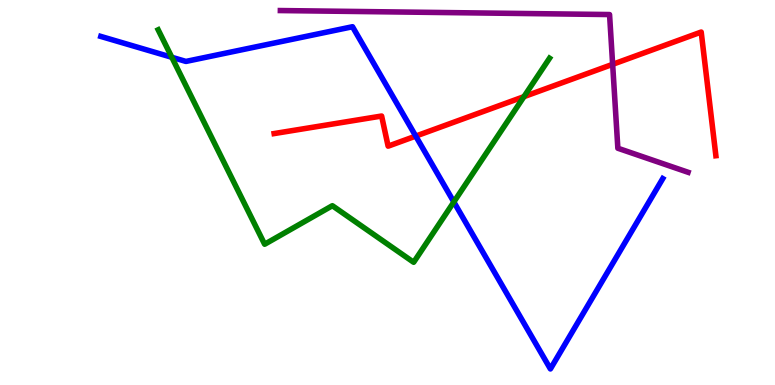[{'lines': ['blue', 'red'], 'intersections': [{'x': 5.36, 'y': 6.46}]}, {'lines': ['green', 'red'], 'intersections': [{'x': 6.76, 'y': 7.49}]}, {'lines': ['purple', 'red'], 'intersections': [{'x': 7.91, 'y': 8.33}]}, {'lines': ['blue', 'green'], 'intersections': [{'x': 2.22, 'y': 8.51}, {'x': 5.86, 'y': 4.75}]}, {'lines': ['blue', 'purple'], 'intersections': []}, {'lines': ['green', 'purple'], 'intersections': []}]